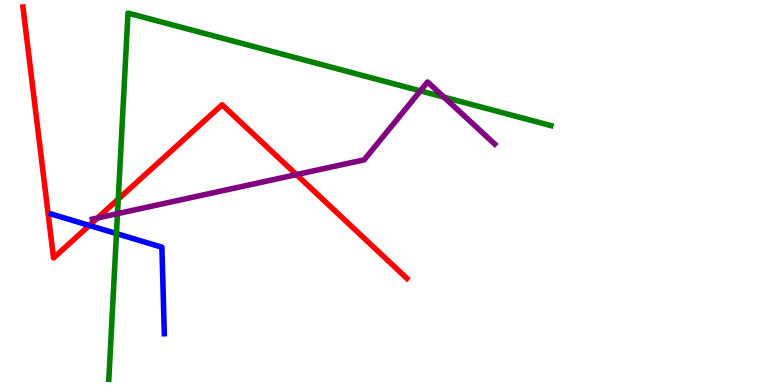[{'lines': ['blue', 'red'], 'intersections': [{'x': 1.15, 'y': 4.14}]}, {'lines': ['green', 'red'], 'intersections': [{'x': 1.53, 'y': 4.83}]}, {'lines': ['purple', 'red'], 'intersections': [{'x': 1.26, 'y': 4.34}, {'x': 3.83, 'y': 5.46}]}, {'lines': ['blue', 'green'], 'intersections': [{'x': 1.5, 'y': 3.93}]}, {'lines': ['blue', 'purple'], 'intersections': []}, {'lines': ['green', 'purple'], 'intersections': [{'x': 1.52, 'y': 4.45}, {'x': 5.42, 'y': 7.64}, {'x': 5.73, 'y': 7.48}]}]